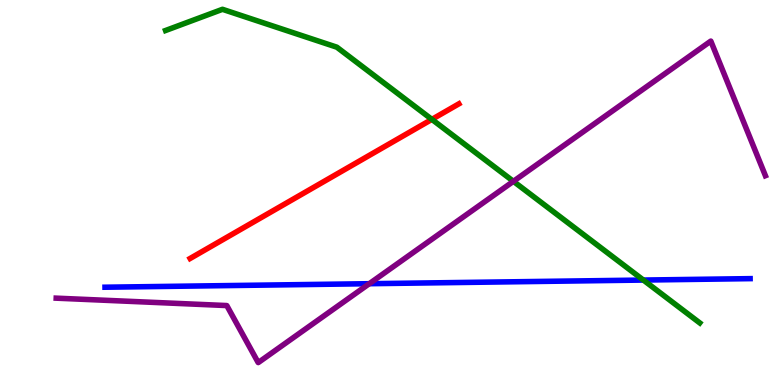[{'lines': ['blue', 'red'], 'intersections': []}, {'lines': ['green', 'red'], 'intersections': [{'x': 5.57, 'y': 6.9}]}, {'lines': ['purple', 'red'], 'intersections': []}, {'lines': ['blue', 'green'], 'intersections': [{'x': 8.3, 'y': 2.73}]}, {'lines': ['blue', 'purple'], 'intersections': [{'x': 4.76, 'y': 2.63}]}, {'lines': ['green', 'purple'], 'intersections': [{'x': 6.62, 'y': 5.29}]}]